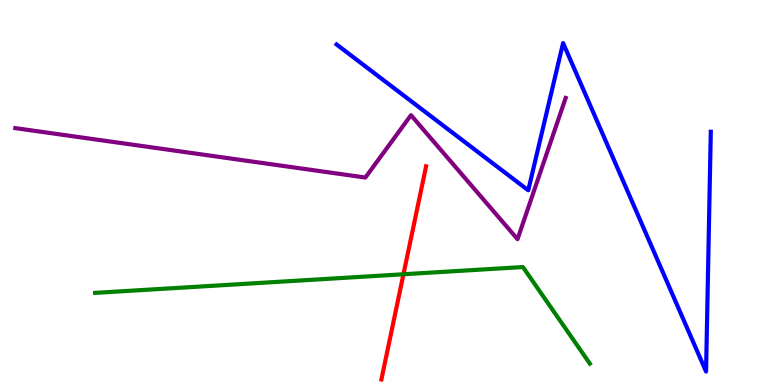[{'lines': ['blue', 'red'], 'intersections': []}, {'lines': ['green', 'red'], 'intersections': [{'x': 5.21, 'y': 2.88}]}, {'lines': ['purple', 'red'], 'intersections': []}, {'lines': ['blue', 'green'], 'intersections': []}, {'lines': ['blue', 'purple'], 'intersections': []}, {'lines': ['green', 'purple'], 'intersections': []}]